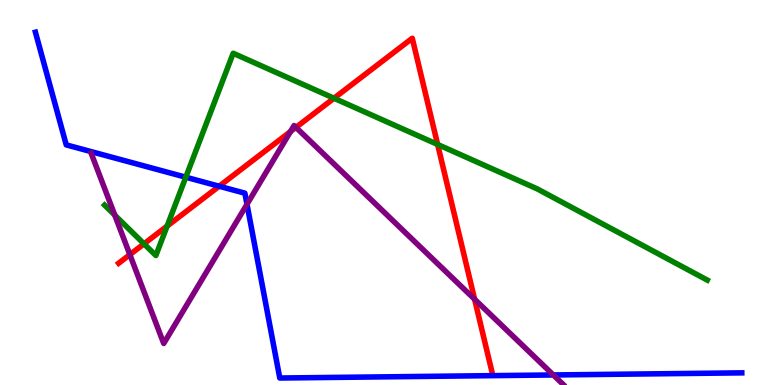[{'lines': ['blue', 'red'], 'intersections': [{'x': 2.83, 'y': 5.16}]}, {'lines': ['green', 'red'], 'intersections': [{'x': 1.86, 'y': 3.67}, {'x': 2.16, 'y': 4.13}, {'x': 4.31, 'y': 7.45}, {'x': 5.65, 'y': 6.25}]}, {'lines': ['purple', 'red'], 'intersections': [{'x': 1.68, 'y': 3.39}, {'x': 3.75, 'y': 6.58}, {'x': 3.82, 'y': 6.69}, {'x': 6.12, 'y': 2.23}]}, {'lines': ['blue', 'green'], 'intersections': [{'x': 2.4, 'y': 5.4}]}, {'lines': ['blue', 'purple'], 'intersections': [{'x': 3.19, 'y': 4.69}, {'x': 7.14, 'y': 0.261}]}, {'lines': ['green', 'purple'], 'intersections': [{'x': 1.48, 'y': 4.41}]}]